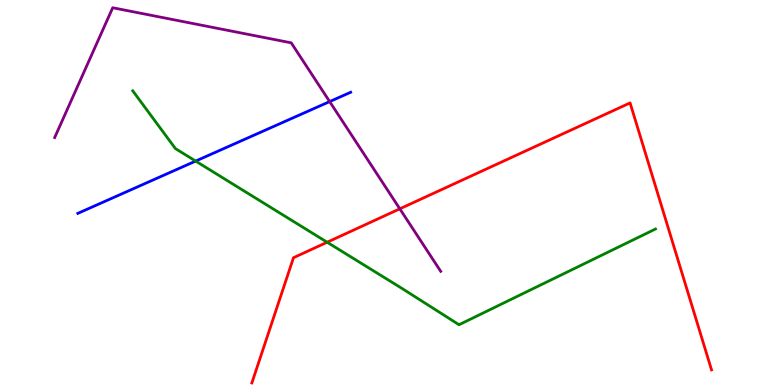[{'lines': ['blue', 'red'], 'intersections': []}, {'lines': ['green', 'red'], 'intersections': [{'x': 4.22, 'y': 3.71}]}, {'lines': ['purple', 'red'], 'intersections': [{'x': 5.16, 'y': 4.58}]}, {'lines': ['blue', 'green'], 'intersections': [{'x': 2.52, 'y': 5.82}]}, {'lines': ['blue', 'purple'], 'intersections': [{'x': 4.25, 'y': 7.36}]}, {'lines': ['green', 'purple'], 'intersections': []}]